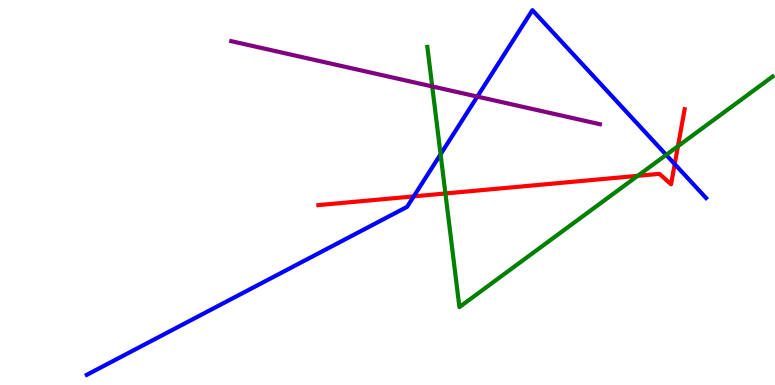[{'lines': ['blue', 'red'], 'intersections': [{'x': 5.34, 'y': 4.9}, {'x': 8.71, 'y': 5.74}]}, {'lines': ['green', 'red'], 'intersections': [{'x': 5.75, 'y': 4.97}, {'x': 8.23, 'y': 5.43}, {'x': 8.75, 'y': 6.2}]}, {'lines': ['purple', 'red'], 'intersections': []}, {'lines': ['blue', 'green'], 'intersections': [{'x': 5.68, 'y': 5.99}, {'x': 8.6, 'y': 5.98}]}, {'lines': ['blue', 'purple'], 'intersections': [{'x': 6.16, 'y': 7.49}]}, {'lines': ['green', 'purple'], 'intersections': [{'x': 5.58, 'y': 7.75}]}]